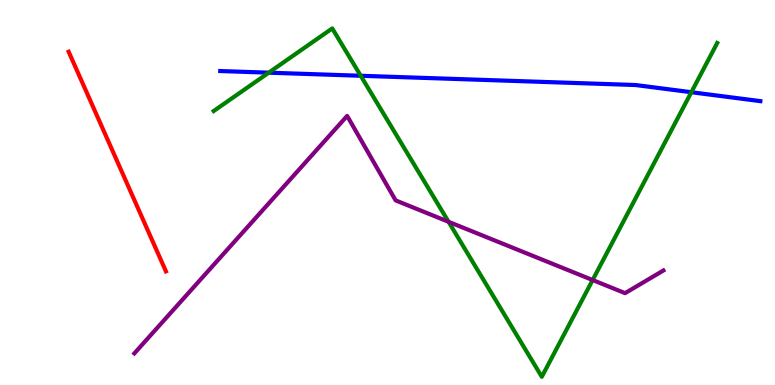[{'lines': ['blue', 'red'], 'intersections': []}, {'lines': ['green', 'red'], 'intersections': []}, {'lines': ['purple', 'red'], 'intersections': []}, {'lines': ['blue', 'green'], 'intersections': [{'x': 3.47, 'y': 8.11}, {'x': 4.65, 'y': 8.03}, {'x': 8.92, 'y': 7.6}]}, {'lines': ['blue', 'purple'], 'intersections': []}, {'lines': ['green', 'purple'], 'intersections': [{'x': 5.79, 'y': 4.24}, {'x': 7.65, 'y': 2.73}]}]